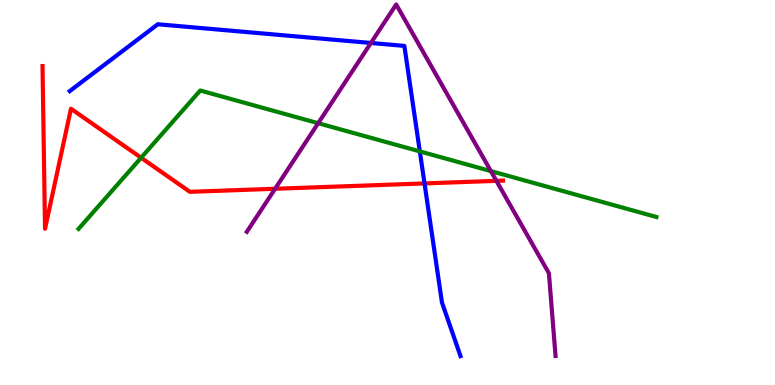[{'lines': ['blue', 'red'], 'intersections': [{'x': 5.48, 'y': 5.24}]}, {'lines': ['green', 'red'], 'intersections': [{'x': 1.82, 'y': 5.9}]}, {'lines': ['purple', 'red'], 'intersections': [{'x': 3.55, 'y': 5.1}, {'x': 6.41, 'y': 5.3}]}, {'lines': ['blue', 'green'], 'intersections': [{'x': 5.42, 'y': 6.07}]}, {'lines': ['blue', 'purple'], 'intersections': [{'x': 4.79, 'y': 8.88}]}, {'lines': ['green', 'purple'], 'intersections': [{'x': 4.11, 'y': 6.8}, {'x': 6.33, 'y': 5.56}]}]